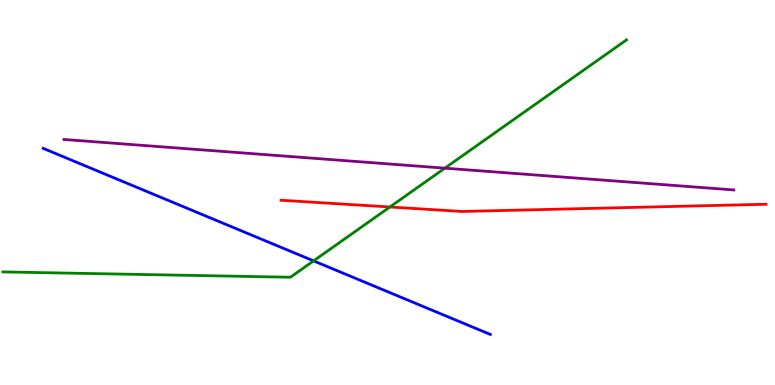[{'lines': ['blue', 'red'], 'intersections': []}, {'lines': ['green', 'red'], 'intersections': [{'x': 5.03, 'y': 4.62}]}, {'lines': ['purple', 'red'], 'intersections': []}, {'lines': ['blue', 'green'], 'intersections': [{'x': 4.05, 'y': 3.22}]}, {'lines': ['blue', 'purple'], 'intersections': []}, {'lines': ['green', 'purple'], 'intersections': [{'x': 5.74, 'y': 5.63}]}]